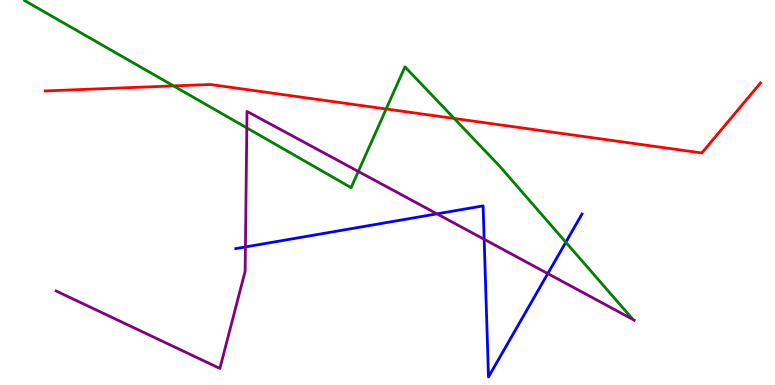[{'lines': ['blue', 'red'], 'intersections': []}, {'lines': ['green', 'red'], 'intersections': [{'x': 2.24, 'y': 7.77}, {'x': 4.98, 'y': 7.17}, {'x': 5.86, 'y': 6.92}]}, {'lines': ['purple', 'red'], 'intersections': []}, {'lines': ['blue', 'green'], 'intersections': [{'x': 7.3, 'y': 3.71}]}, {'lines': ['blue', 'purple'], 'intersections': [{'x': 3.17, 'y': 3.59}, {'x': 5.64, 'y': 4.45}, {'x': 6.25, 'y': 3.79}, {'x': 7.07, 'y': 2.89}]}, {'lines': ['green', 'purple'], 'intersections': [{'x': 3.18, 'y': 6.68}, {'x': 4.62, 'y': 5.55}]}]